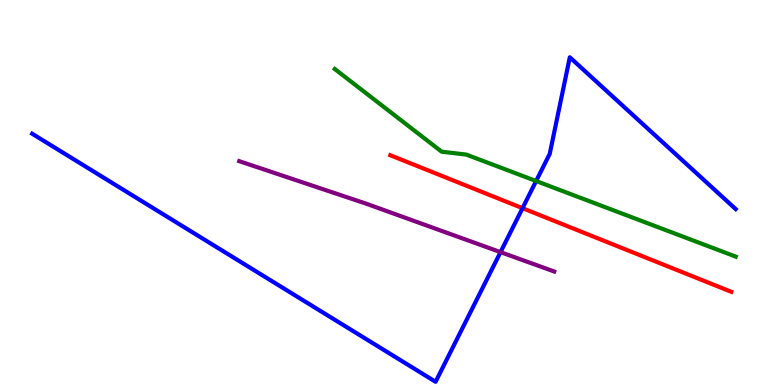[{'lines': ['blue', 'red'], 'intersections': [{'x': 6.74, 'y': 4.59}]}, {'lines': ['green', 'red'], 'intersections': []}, {'lines': ['purple', 'red'], 'intersections': []}, {'lines': ['blue', 'green'], 'intersections': [{'x': 6.92, 'y': 5.3}]}, {'lines': ['blue', 'purple'], 'intersections': [{'x': 6.46, 'y': 3.45}]}, {'lines': ['green', 'purple'], 'intersections': []}]